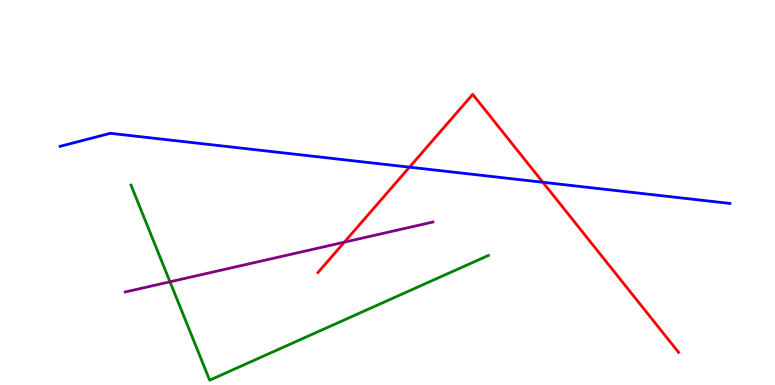[{'lines': ['blue', 'red'], 'intersections': [{'x': 5.28, 'y': 5.66}, {'x': 7.0, 'y': 5.27}]}, {'lines': ['green', 'red'], 'intersections': []}, {'lines': ['purple', 'red'], 'intersections': [{'x': 4.44, 'y': 3.71}]}, {'lines': ['blue', 'green'], 'intersections': []}, {'lines': ['blue', 'purple'], 'intersections': []}, {'lines': ['green', 'purple'], 'intersections': [{'x': 2.19, 'y': 2.68}]}]